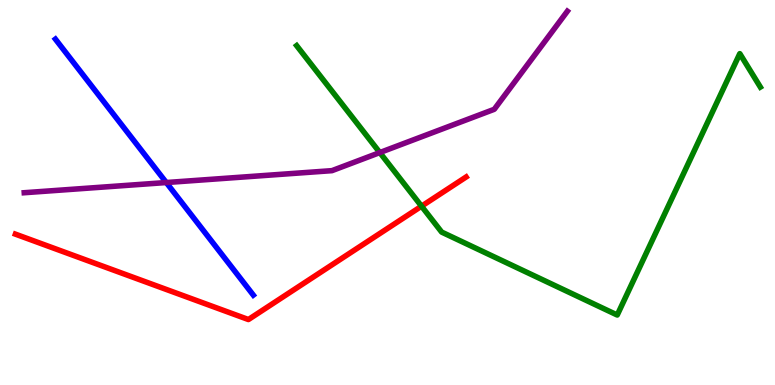[{'lines': ['blue', 'red'], 'intersections': []}, {'lines': ['green', 'red'], 'intersections': [{'x': 5.44, 'y': 4.64}]}, {'lines': ['purple', 'red'], 'intersections': []}, {'lines': ['blue', 'green'], 'intersections': []}, {'lines': ['blue', 'purple'], 'intersections': [{'x': 2.15, 'y': 5.26}]}, {'lines': ['green', 'purple'], 'intersections': [{'x': 4.9, 'y': 6.04}]}]